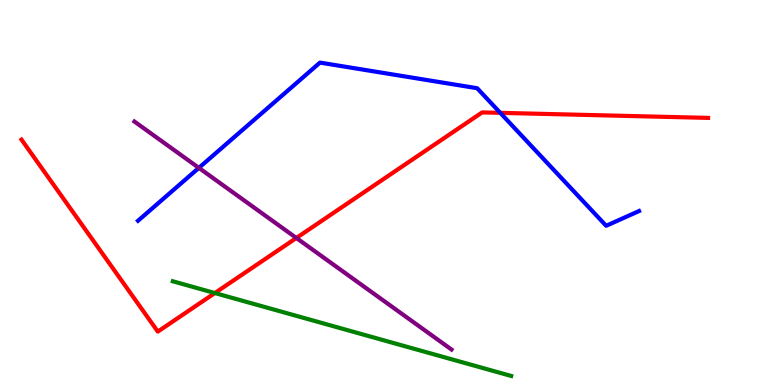[{'lines': ['blue', 'red'], 'intersections': [{'x': 6.45, 'y': 7.07}]}, {'lines': ['green', 'red'], 'intersections': [{'x': 2.77, 'y': 2.39}]}, {'lines': ['purple', 'red'], 'intersections': [{'x': 3.82, 'y': 3.82}]}, {'lines': ['blue', 'green'], 'intersections': []}, {'lines': ['blue', 'purple'], 'intersections': [{'x': 2.57, 'y': 5.64}]}, {'lines': ['green', 'purple'], 'intersections': []}]